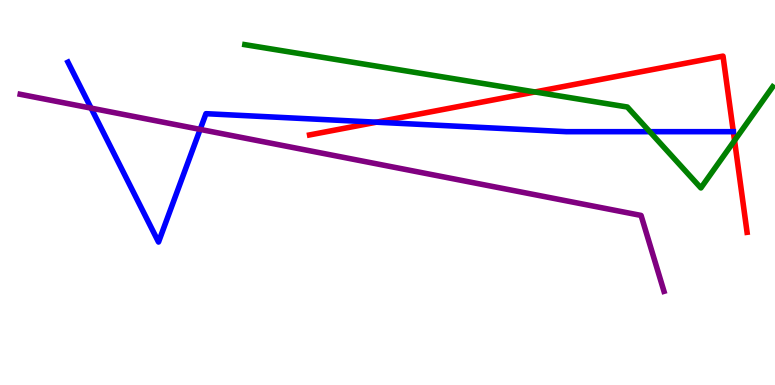[{'lines': ['blue', 'red'], 'intersections': [{'x': 4.86, 'y': 6.83}, {'x': 9.46, 'y': 6.58}]}, {'lines': ['green', 'red'], 'intersections': [{'x': 6.9, 'y': 7.61}, {'x': 9.48, 'y': 6.35}]}, {'lines': ['purple', 'red'], 'intersections': []}, {'lines': ['blue', 'green'], 'intersections': [{'x': 8.38, 'y': 6.58}]}, {'lines': ['blue', 'purple'], 'intersections': [{'x': 1.18, 'y': 7.19}, {'x': 2.58, 'y': 6.64}]}, {'lines': ['green', 'purple'], 'intersections': []}]